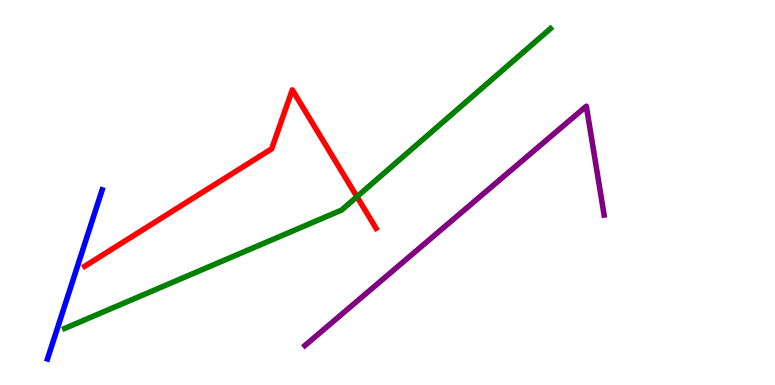[{'lines': ['blue', 'red'], 'intersections': []}, {'lines': ['green', 'red'], 'intersections': [{'x': 4.61, 'y': 4.89}]}, {'lines': ['purple', 'red'], 'intersections': []}, {'lines': ['blue', 'green'], 'intersections': []}, {'lines': ['blue', 'purple'], 'intersections': []}, {'lines': ['green', 'purple'], 'intersections': []}]